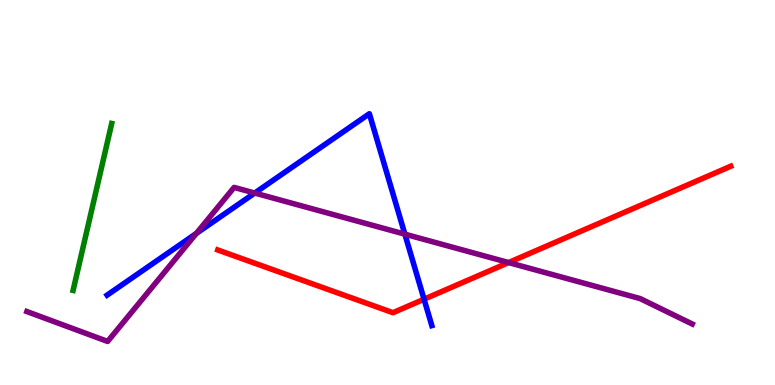[{'lines': ['blue', 'red'], 'intersections': [{'x': 5.47, 'y': 2.23}]}, {'lines': ['green', 'red'], 'intersections': []}, {'lines': ['purple', 'red'], 'intersections': [{'x': 6.56, 'y': 3.18}]}, {'lines': ['blue', 'green'], 'intersections': []}, {'lines': ['blue', 'purple'], 'intersections': [{'x': 2.53, 'y': 3.94}, {'x': 3.29, 'y': 4.99}, {'x': 5.22, 'y': 3.92}]}, {'lines': ['green', 'purple'], 'intersections': []}]